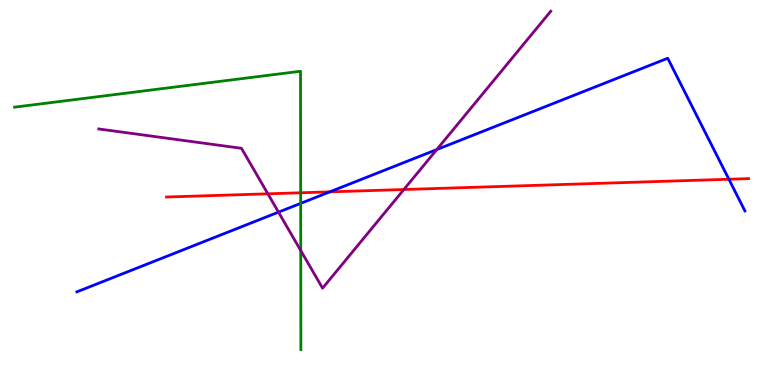[{'lines': ['blue', 'red'], 'intersections': [{'x': 4.26, 'y': 5.02}, {'x': 9.41, 'y': 5.34}]}, {'lines': ['green', 'red'], 'intersections': [{'x': 3.88, 'y': 4.99}]}, {'lines': ['purple', 'red'], 'intersections': [{'x': 3.46, 'y': 4.97}, {'x': 5.21, 'y': 5.08}]}, {'lines': ['blue', 'green'], 'intersections': [{'x': 3.88, 'y': 4.72}]}, {'lines': ['blue', 'purple'], 'intersections': [{'x': 3.59, 'y': 4.49}, {'x': 5.64, 'y': 6.12}]}, {'lines': ['green', 'purple'], 'intersections': [{'x': 3.88, 'y': 3.49}]}]